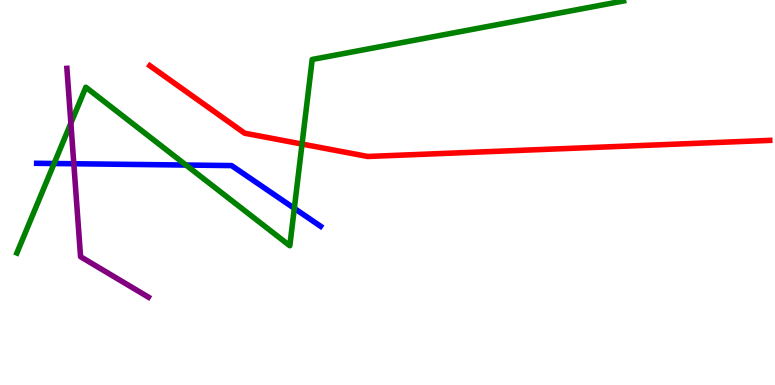[{'lines': ['blue', 'red'], 'intersections': []}, {'lines': ['green', 'red'], 'intersections': [{'x': 3.9, 'y': 6.26}]}, {'lines': ['purple', 'red'], 'intersections': []}, {'lines': ['blue', 'green'], 'intersections': [{'x': 0.698, 'y': 5.75}, {'x': 2.4, 'y': 5.71}, {'x': 3.8, 'y': 4.59}]}, {'lines': ['blue', 'purple'], 'intersections': [{'x': 0.952, 'y': 5.75}]}, {'lines': ['green', 'purple'], 'intersections': [{'x': 0.914, 'y': 6.8}]}]